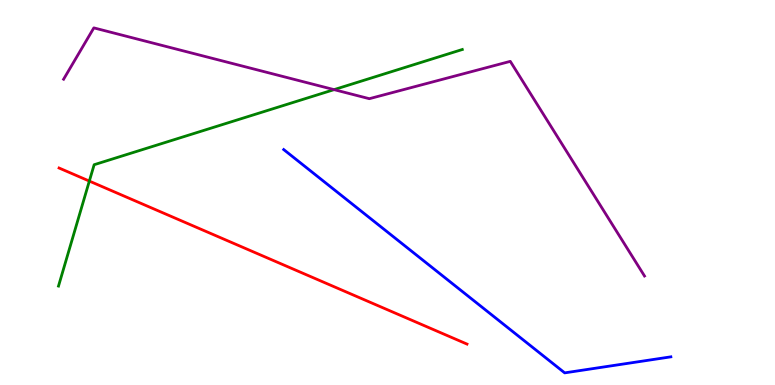[{'lines': ['blue', 'red'], 'intersections': []}, {'lines': ['green', 'red'], 'intersections': [{'x': 1.15, 'y': 5.3}]}, {'lines': ['purple', 'red'], 'intersections': []}, {'lines': ['blue', 'green'], 'intersections': []}, {'lines': ['blue', 'purple'], 'intersections': []}, {'lines': ['green', 'purple'], 'intersections': [{'x': 4.31, 'y': 7.67}]}]